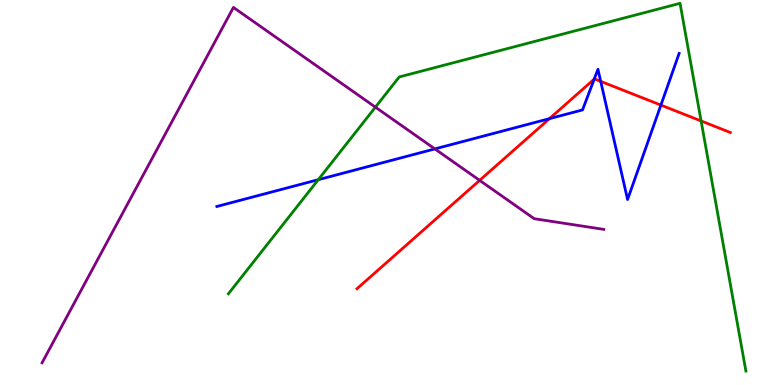[{'lines': ['blue', 'red'], 'intersections': [{'x': 7.09, 'y': 6.92}, {'x': 7.67, 'y': 7.95}, {'x': 7.75, 'y': 7.89}, {'x': 8.53, 'y': 7.27}]}, {'lines': ['green', 'red'], 'intersections': [{'x': 9.05, 'y': 6.86}]}, {'lines': ['purple', 'red'], 'intersections': [{'x': 6.19, 'y': 5.32}]}, {'lines': ['blue', 'green'], 'intersections': [{'x': 4.11, 'y': 5.33}]}, {'lines': ['blue', 'purple'], 'intersections': [{'x': 5.61, 'y': 6.13}]}, {'lines': ['green', 'purple'], 'intersections': [{'x': 4.84, 'y': 7.22}]}]